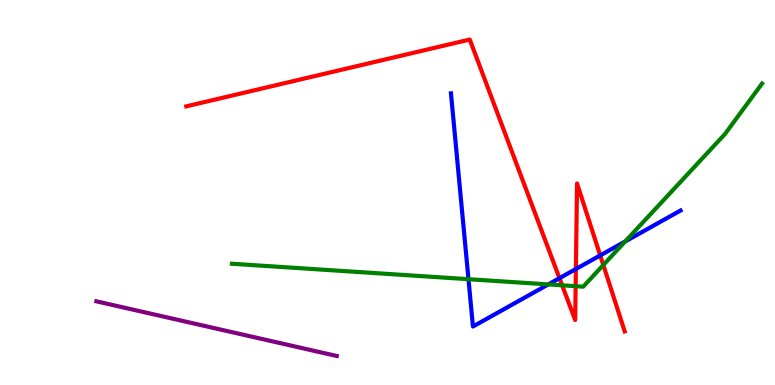[{'lines': ['blue', 'red'], 'intersections': [{'x': 7.22, 'y': 2.77}, {'x': 7.43, 'y': 3.01}, {'x': 7.74, 'y': 3.37}]}, {'lines': ['green', 'red'], 'intersections': [{'x': 7.25, 'y': 2.59}, {'x': 7.43, 'y': 2.57}, {'x': 7.78, 'y': 3.12}]}, {'lines': ['purple', 'red'], 'intersections': []}, {'lines': ['blue', 'green'], 'intersections': [{'x': 6.04, 'y': 2.75}, {'x': 7.07, 'y': 2.61}, {'x': 8.07, 'y': 3.73}]}, {'lines': ['blue', 'purple'], 'intersections': []}, {'lines': ['green', 'purple'], 'intersections': []}]